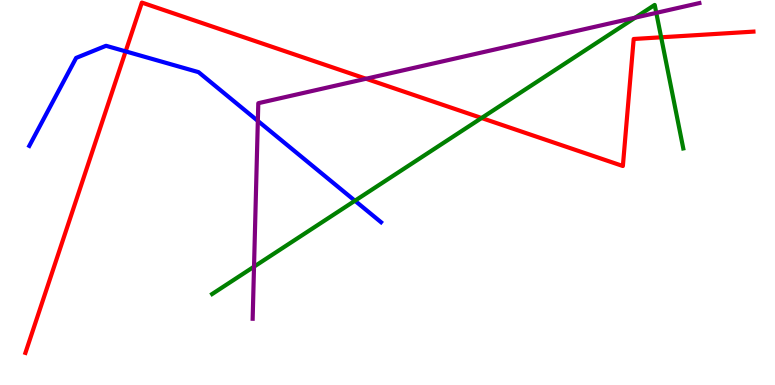[{'lines': ['blue', 'red'], 'intersections': [{'x': 1.62, 'y': 8.67}]}, {'lines': ['green', 'red'], 'intersections': [{'x': 6.21, 'y': 6.93}, {'x': 8.53, 'y': 9.03}]}, {'lines': ['purple', 'red'], 'intersections': [{'x': 4.72, 'y': 7.95}]}, {'lines': ['blue', 'green'], 'intersections': [{'x': 4.58, 'y': 4.79}]}, {'lines': ['blue', 'purple'], 'intersections': [{'x': 3.33, 'y': 6.86}]}, {'lines': ['green', 'purple'], 'intersections': [{'x': 3.28, 'y': 3.07}, {'x': 8.2, 'y': 9.54}, {'x': 8.47, 'y': 9.67}]}]